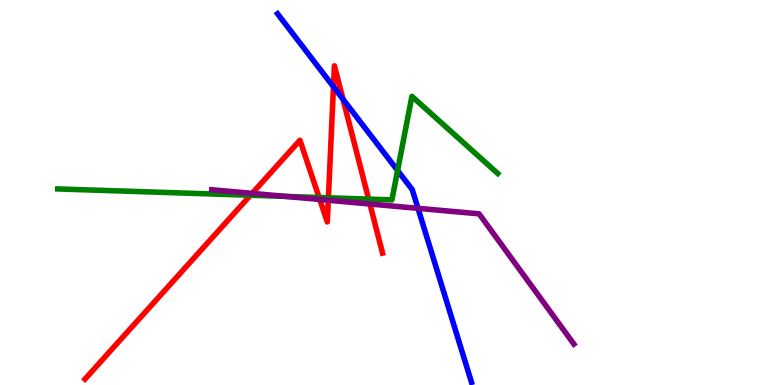[{'lines': ['blue', 'red'], 'intersections': [{'x': 4.3, 'y': 7.75}, {'x': 4.43, 'y': 7.42}]}, {'lines': ['green', 'red'], 'intersections': [{'x': 3.23, 'y': 4.93}, {'x': 4.12, 'y': 4.87}, {'x': 4.24, 'y': 4.86}, {'x': 4.76, 'y': 4.83}]}, {'lines': ['purple', 'red'], 'intersections': [{'x': 3.25, 'y': 4.98}, {'x': 4.13, 'y': 4.82}, {'x': 4.24, 'y': 4.8}, {'x': 4.77, 'y': 4.7}]}, {'lines': ['blue', 'green'], 'intersections': [{'x': 5.13, 'y': 5.57}]}, {'lines': ['blue', 'purple'], 'intersections': [{'x': 5.39, 'y': 4.59}]}, {'lines': ['green', 'purple'], 'intersections': [{'x': 3.68, 'y': 4.9}]}]